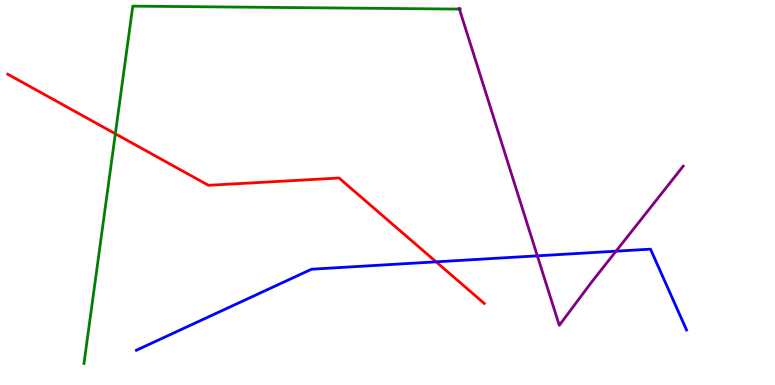[{'lines': ['blue', 'red'], 'intersections': [{'x': 5.63, 'y': 3.2}]}, {'lines': ['green', 'red'], 'intersections': [{'x': 1.49, 'y': 6.53}]}, {'lines': ['purple', 'red'], 'intersections': []}, {'lines': ['blue', 'green'], 'intersections': []}, {'lines': ['blue', 'purple'], 'intersections': [{'x': 6.93, 'y': 3.35}, {'x': 7.95, 'y': 3.48}]}, {'lines': ['green', 'purple'], 'intersections': [{'x': 5.93, 'y': 9.76}]}]